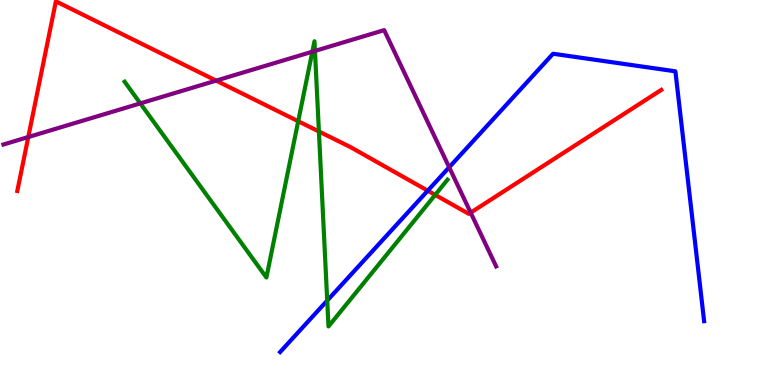[{'lines': ['blue', 'red'], 'intersections': [{'x': 5.52, 'y': 5.05}]}, {'lines': ['green', 'red'], 'intersections': [{'x': 3.85, 'y': 6.85}, {'x': 4.12, 'y': 6.58}, {'x': 5.62, 'y': 4.94}]}, {'lines': ['purple', 'red'], 'intersections': [{'x': 0.365, 'y': 6.44}, {'x': 2.79, 'y': 7.91}, {'x': 6.07, 'y': 4.48}]}, {'lines': ['blue', 'green'], 'intersections': [{'x': 4.22, 'y': 2.19}]}, {'lines': ['blue', 'purple'], 'intersections': [{'x': 5.8, 'y': 5.65}]}, {'lines': ['green', 'purple'], 'intersections': [{'x': 1.81, 'y': 7.31}, {'x': 4.03, 'y': 8.66}, {'x': 4.06, 'y': 8.68}]}]